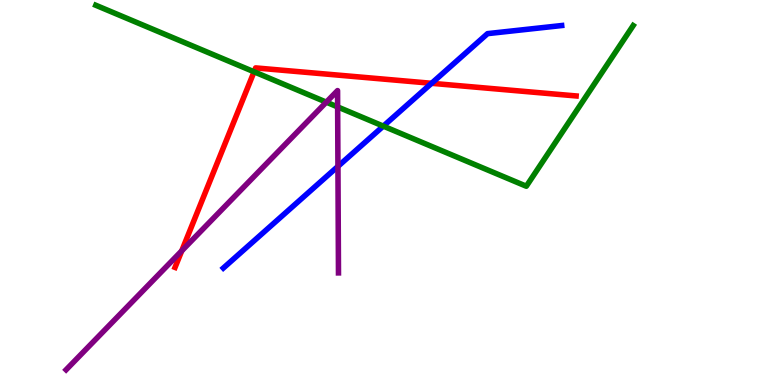[{'lines': ['blue', 'red'], 'intersections': [{'x': 5.57, 'y': 7.84}]}, {'lines': ['green', 'red'], 'intersections': [{'x': 3.28, 'y': 8.14}]}, {'lines': ['purple', 'red'], 'intersections': [{'x': 2.34, 'y': 3.48}]}, {'lines': ['blue', 'green'], 'intersections': [{'x': 4.95, 'y': 6.72}]}, {'lines': ['blue', 'purple'], 'intersections': [{'x': 4.36, 'y': 5.68}]}, {'lines': ['green', 'purple'], 'intersections': [{'x': 4.21, 'y': 7.35}, {'x': 4.36, 'y': 7.22}]}]